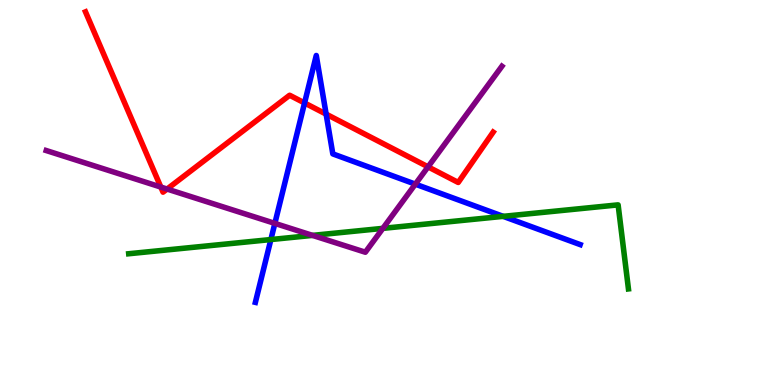[{'lines': ['blue', 'red'], 'intersections': [{'x': 3.93, 'y': 7.33}, {'x': 4.21, 'y': 7.04}]}, {'lines': ['green', 'red'], 'intersections': []}, {'lines': ['purple', 'red'], 'intersections': [{'x': 2.08, 'y': 5.14}, {'x': 2.16, 'y': 5.09}, {'x': 5.52, 'y': 5.67}]}, {'lines': ['blue', 'green'], 'intersections': [{'x': 3.5, 'y': 3.78}, {'x': 6.49, 'y': 4.38}]}, {'lines': ['blue', 'purple'], 'intersections': [{'x': 3.55, 'y': 4.2}, {'x': 5.36, 'y': 5.22}]}, {'lines': ['green', 'purple'], 'intersections': [{'x': 4.03, 'y': 3.89}, {'x': 4.94, 'y': 4.07}]}]